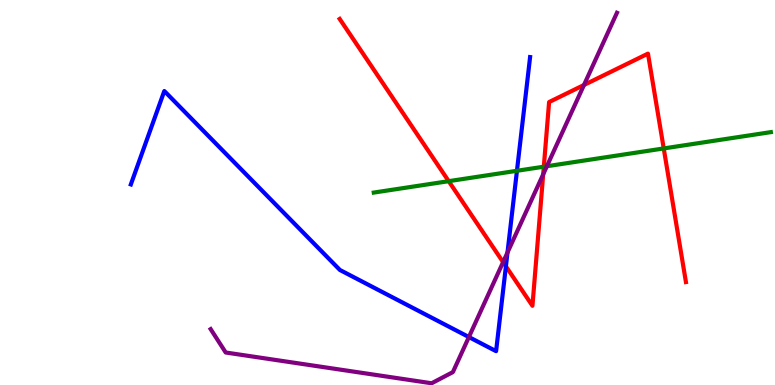[{'lines': ['blue', 'red'], 'intersections': [{'x': 6.53, 'y': 3.08}]}, {'lines': ['green', 'red'], 'intersections': [{'x': 5.79, 'y': 5.29}, {'x': 7.02, 'y': 5.67}, {'x': 8.56, 'y': 6.14}]}, {'lines': ['purple', 'red'], 'intersections': [{'x': 6.49, 'y': 3.19}, {'x': 7.01, 'y': 5.47}, {'x': 7.54, 'y': 7.79}]}, {'lines': ['blue', 'green'], 'intersections': [{'x': 6.67, 'y': 5.56}]}, {'lines': ['blue', 'purple'], 'intersections': [{'x': 6.05, 'y': 1.25}, {'x': 6.55, 'y': 3.44}]}, {'lines': ['green', 'purple'], 'intersections': [{'x': 7.06, 'y': 5.68}]}]